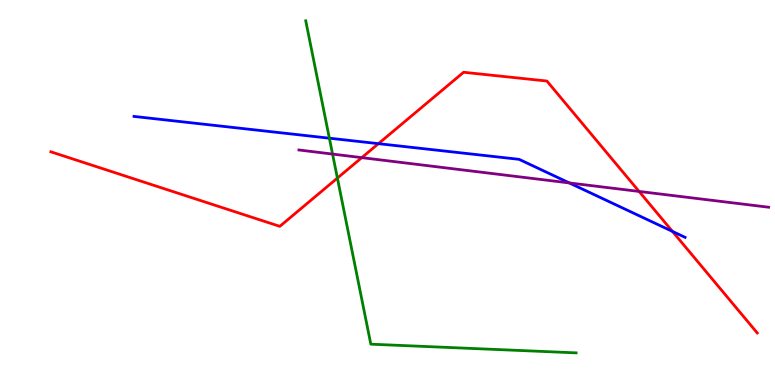[{'lines': ['blue', 'red'], 'intersections': [{'x': 4.88, 'y': 6.27}, {'x': 8.68, 'y': 3.99}]}, {'lines': ['green', 'red'], 'intersections': [{'x': 4.35, 'y': 5.37}]}, {'lines': ['purple', 'red'], 'intersections': [{'x': 4.67, 'y': 5.91}, {'x': 8.25, 'y': 5.03}]}, {'lines': ['blue', 'green'], 'intersections': [{'x': 4.25, 'y': 6.41}]}, {'lines': ['blue', 'purple'], 'intersections': [{'x': 7.35, 'y': 5.25}]}, {'lines': ['green', 'purple'], 'intersections': [{'x': 4.29, 'y': 6.0}]}]